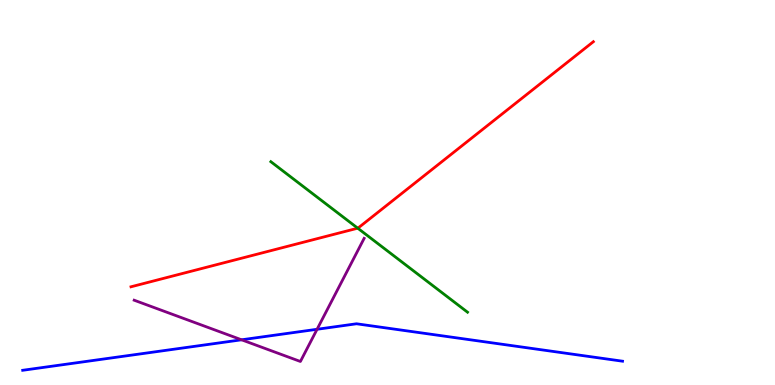[{'lines': ['blue', 'red'], 'intersections': []}, {'lines': ['green', 'red'], 'intersections': [{'x': 4.62, 'y': 4.07}]}, {'lines': ['purple', 'red'], 'intersections': []}, {'lines': ['blue', 'green'], 'intersections': []}, {'lines': ['blue', 'purple'], 'intersections': [{'x': 3.12, 'y': 1.17}, {'x': 4.09, 'y': 1.45}]}, {'lines': ['green', 'purple'], 'intersections': []}]